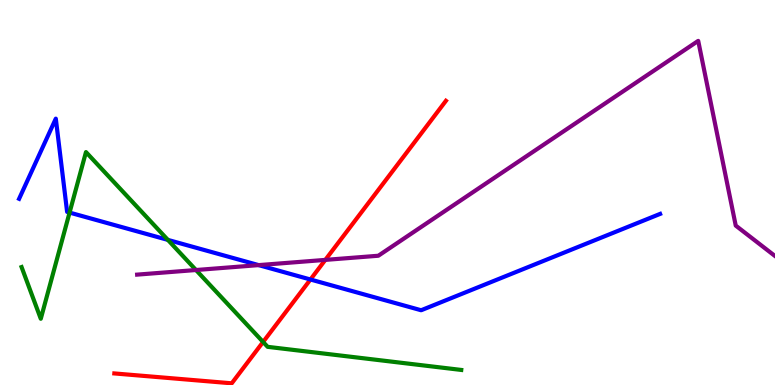[{'lines': ['blue', 'red'], 'intersections': [{'x': 4.01, 'y': 2.74}]}, {'lines': ['green', 'red'], 'intersections': [{'x': 3.39, 'y': 1.12}]}, {'lines': ['purple', 'red'], 'intersections': [{'x': 4.2, 'y': 3.25}]}, {'lines': ['blue', 'green'], 'intersections': [{'x': 0.898, 'y': 4.48}, {'x': 2.17, 'y': 3.77}]}, {'lines': ['blue', 'purple'], 'intersections': [{'x': 3.34, 'y': 3.11}]}, {'lines': ['green', 'purple'], 'intersections': [{'x': 2.53, 'y': 2.99}]}]